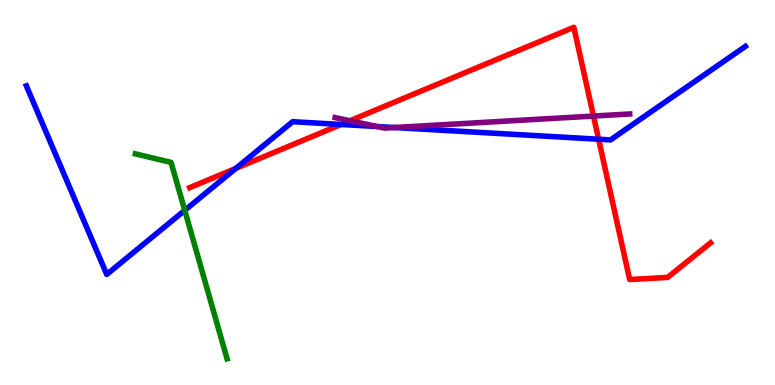[{'lines': ['blue', 'red'], 'intersections': [{'x': 3.04, 'y': 5.63}, {'x': 4.4, 'y': 6.77}, {'x': 7.72, 'y': 6.38}]}, {'lines': ['green', 'red'], 'intersections': []}, {'lines': ['purple', 'red'], 'intersections': [{'x': 4.52, 'y': 6.86}, {'x': 7.66, 'y': 6.99}]}, {'lines': ['blue', 'green'], 'intersections': [{'x': 2.38, 'y': 4.54}]}, {'lines': ['blue', 'purple'], 'intersections': [{'x': 4.87, 'y': 6.71}, {'x': 5.09, 'y': 6.69}]}, {'lines': ['green', 'purple'], 'intersections': []}]